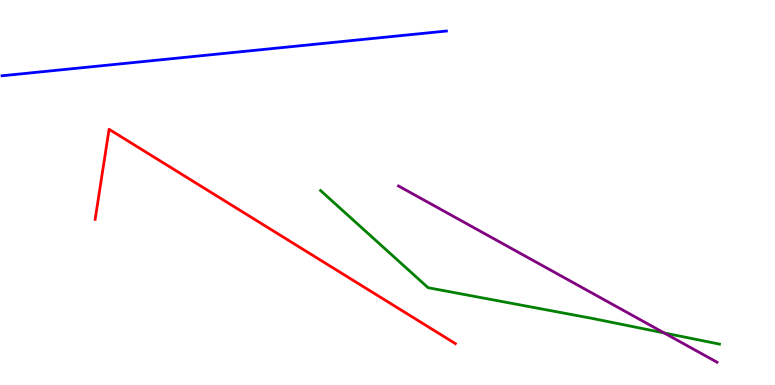[{'lines': ['blue', 'red'], 'intersections': []}, {'lines': ['green', 'red'], 'intersections': []}, {'lines': ['purple', 'red'], 'intersections': []}, {'lines': ['blue', 'green'], 'intersections': []}, {'lines': ['blue', 'purple'], 'intersections': []}, {'lines': ['green', 'purple'], 'intersections': [{'x': 8.57, 'y': 1.35}]}]